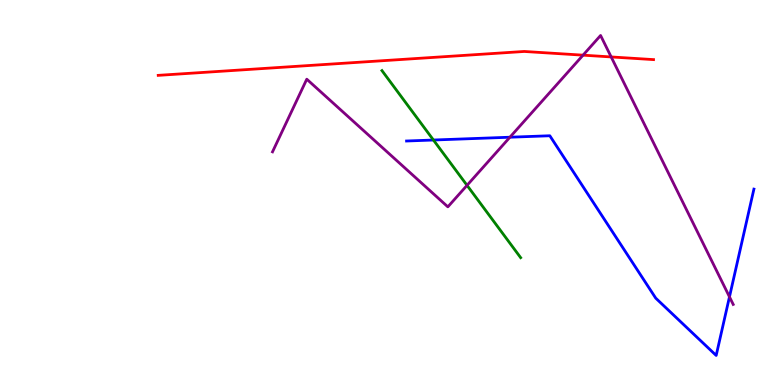[{'lines': ['blue', 'red'], 'intersections': []}, {'lines': ['green', 'red'], 'intersections': []}, {'lines': ['purple', 'red'], 'intersections': [{'x': 7.52, 'y': 8.57}, {'x': 7.89, 'y': 8.52}]}, {'lines': ['blue', 'green'], 'intersections': [{'x': 5.59, 'y': 6.36}]}, {'lines': ['blue', 'purple'], 'intersections': [{'x': 6.58, 'y': 6.44}, {'x': 9.41, 'y': 2.29}]}, {'lines': ['green', 'purple'], 'intersections': [{'x': 6.03, 'y': 5.19}]}]